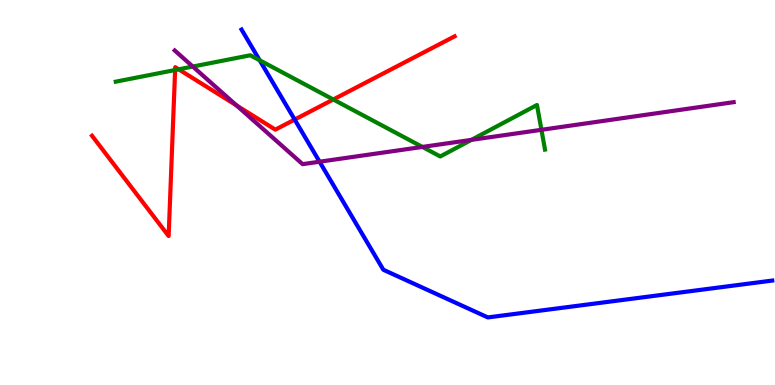[{'lines': ['blue', 'red'], 'intersections': [{'x': 3.8, 'y': 6.89}]}, {'lines': ['green', 'red'], 'intersections': [{'x': 2.26, 'y': 8.18}, {'x': 2.31, 'y': 8.2}, {'x': 4.3, 'y': 7.42}]}, {'lines': ['purple', 'red'], 'intersections': [{'x': 3.05, 'y': 7.26}]}, {'lines': ['blue', 'green'], 'intersections': [{'x': 3.35, 'y': 8.43}]}, {'lines': ['blue', 'purple'], 'intersections': [{'x': 4.12, 'y': 5.8}]}, {'lines': ['green', 'purple'], 'intersections': [{'x': 2.49, 'y': 8.27}, {'x': 5.45, 'y': 6.18}, {'x': 6.08, 'y': 6.37}, {'x': 6.99, 'y': 6.63}]}]